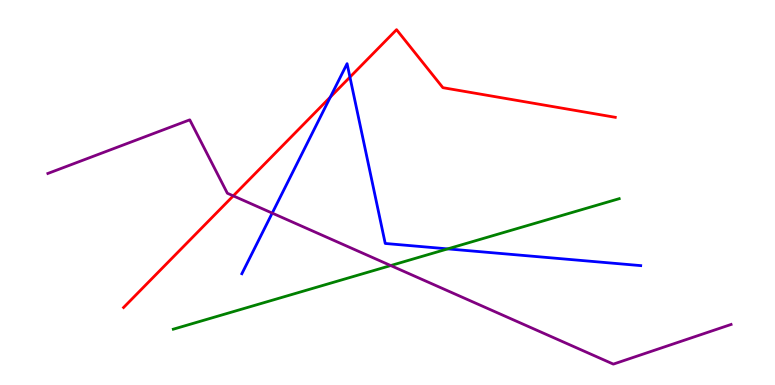[{'lines': ['blue', 'red'], 'intersections': [{'x': 4.26, 'y': 7.48}, {'x': 4.52, 'y': 8.0}]}, {'lines': ['green', 'red'], 'intersections': []}, {'lines': ['purple', 'red'], 'intersections': [{'x': 3.01, 'y': 4.91}]}, {'lines': ['blue', 'green'], 'intersections': [{'x': 5.78, 'y': 3.54}]}, {'lines': ['blue', 'purple'], 'intersections': [{'x': 3.51, 'y': 4.46}]}, {'lines': ['green', 'purple'], 'intersections': [{'x': 5.04, 'y': 3.1}]}]